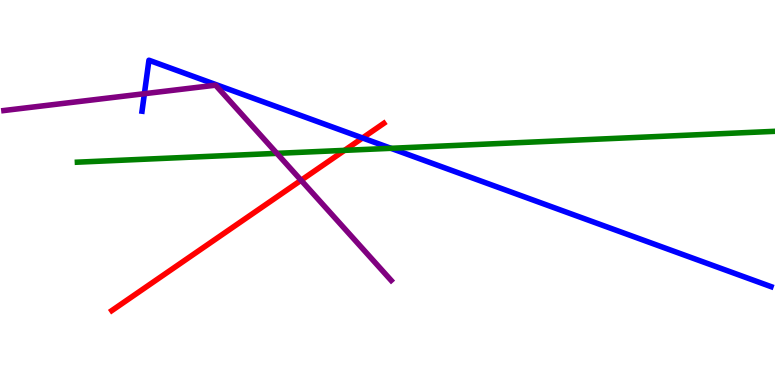[{'lines': ['blue', 'red'], 'intersections': [{'x': 4.68, 'y': 6.42}]}, {'lines': ['green', 'red'], 'intersections': [{'x': 4.45, 'y': 6.09}]}, {'lines': ['purple', 'red'], 'intersections': [{'x': 3.89, 'y': 5.32}]}, {'lines': ['blue', 'green'], 'intersections': [{'x': 5.04, 'y': 6.15}]}, {'lines': ['blue', 'purple'], 'intersections': [{'x': 1.86, 'y': 7.57}]}, {'lines': ['green', 'purple'], 'intersections': [{'x': 3.57, 'y': 6.02}]}]